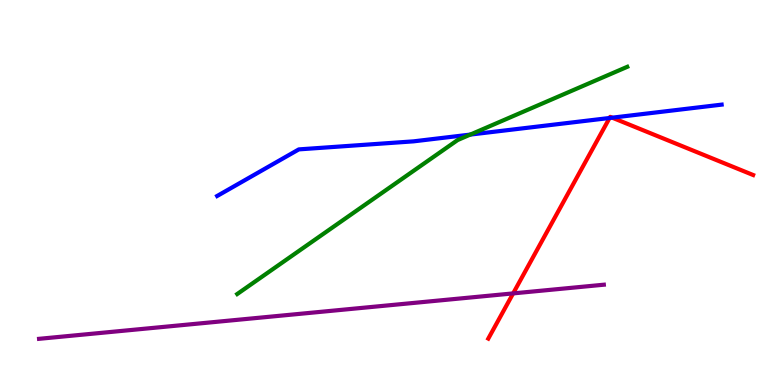[{'lines': ['blue', 'red'], 'intersections': [{'x': 7.87, 'y': 6.94}, {'x': 7.9, 'y': 6.94}]}, {'lines': ['green', 'red'], 'intersections': []}, {'lines': ['purple', 'red'], 'intersections': [{'x': 6.62, 'y': 2.38}]}, {'lines': ['blue', 'green'], 'intersections': [{'x': 6.07, 'y': 6.5}]}, {'lines': ['blue', 'purple'], 'intersections': []}, {'lines': ['green', 'purple'], 'intersections': []}]